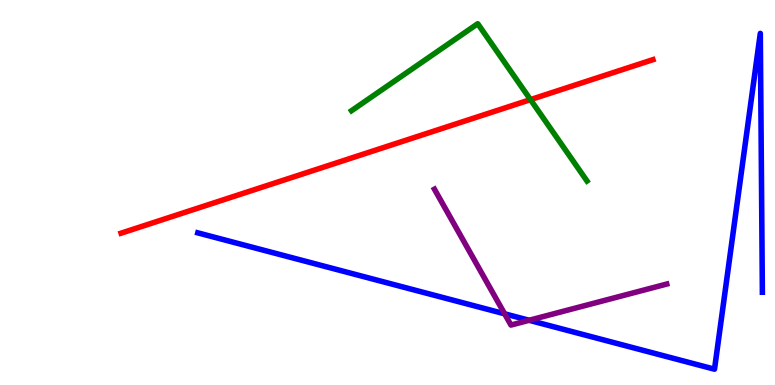[{'lines': ['blue', 'red'], 'intersections': []}, {'lines': ['green', 'red'], 'intersections': [{'x': 6.84, 'y': 7.41}]}, {'lines': ['purple', 'red'], 'intersections': []}, {'lines': ['blue', 'green'], 'intersections': []}, {'lines': ['blue', 'purple'], 'intersections': [{'x': 6.51, 'y': 1.85}, {'x': 6.83, 'y': 1.68}]}, {'lines': ['green', 'purple'], 'intersections': []}]